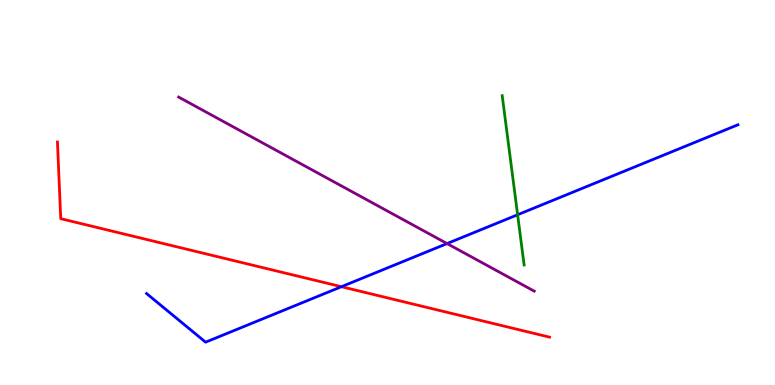[{'lines': ['blue', 'red'], 'intersections': [{'x': 4.41, 'y': 2.55}]}, {'lines': ['green', 'red'], 'intersections': []}, {'lines': ['purple', 'red'], 'intersections': []}, {'lines': ['blue', 'green'], 'intersections': [{'x': 6.68, 'y': 4.42}]}, {'lines': ['blue', 'purple'], 'intersections': [{'x': 5.77, 'y': 3.67}]}, {'lines': ['green', 'purple'], 'intersections': []}]